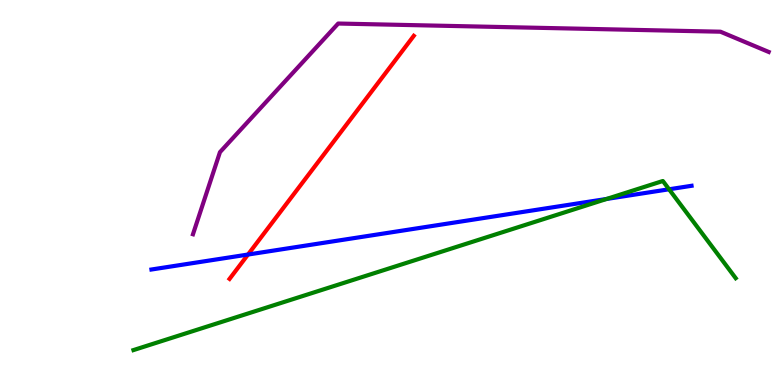[{'lines': ['blue', 'red'], 'intersections': [{'x': 3.2, 'y': 3.39}]}, {'lines': ['green', 'red'], 'intersections': []}, {'lines': ['purple', 'red'], 'intersections': []}, {'lines': ['blue', 'green'], 'intersections': [{'x': 7.83, 'y': 4.83}, {'x': 8.63, 'y': 5.08}]}, {'lines': ['blue', 'purple'], 'intersections': []}, {'lines': ['green', 'purple'], 'intersections': []}]